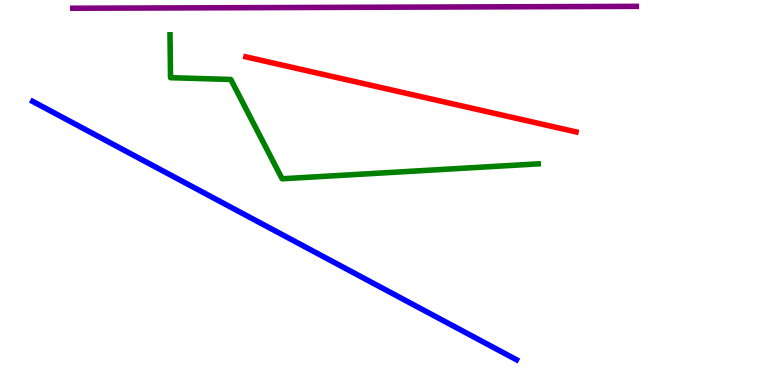[{'lines': ['blue', 'red'], 'intersections': []}, {'lines': ['green', 'red'], 'intersections': []}, {'lines': ['purple', 'red'], 'intersections': []}, {'lines': ['blue', 'green'], 'intersections': []}, {'lines': ['blue', 'purple'], 'intersections': []}, {'lines': ['green', 'purple'], 'intersections': []}]